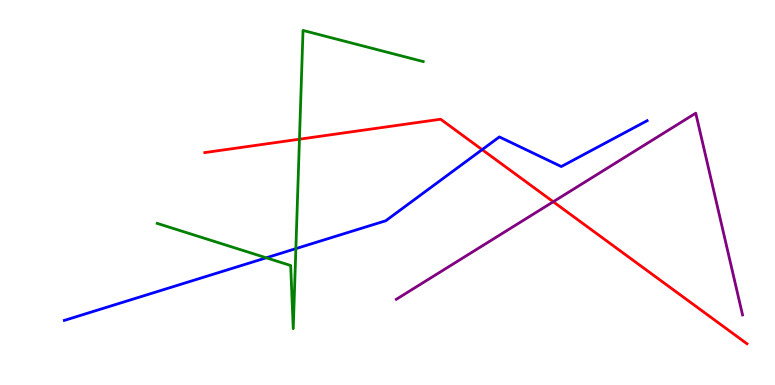[{'lines': ['blue', 'red'], 'intersections': [{'x': 6.22, 'y': 6.11}]}, {'lines': ['green', 'red'], 'intersections': [{'x': 3.86, 'y': 6.38}]}, {'lines': ['purple', 'red'], 'intersections': [{'x': 7.14, 'y': 4.76}]}, {'lines': ['blue', 'green'], 'intersections': [{'x': 3.44, 'y': 3.3}, {'x': 3.82, 'y': 3.54}]}, {'lines': ['blue', 'purple'], 'intersections': []}, {'lines': ['green', 'purple'], 'intersections': []}]